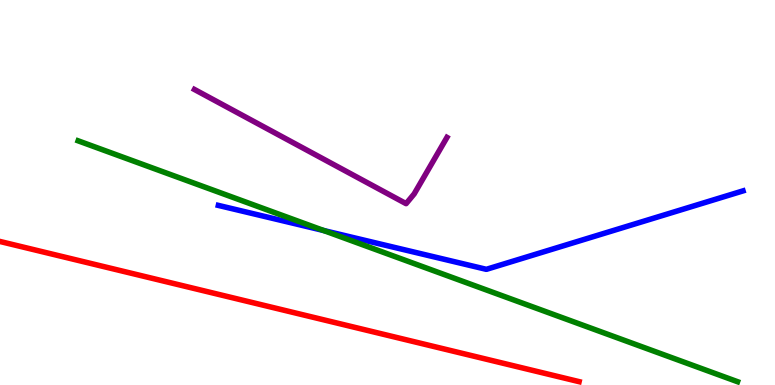[{'lines': ['blue', 'red'], 'intersections': []}, {'lines': ['green', 'red'], 'intersections': []}, {'lines': ['purple', 'red'], 'intersections': []}, {'lines': ['blue', 'green'], 'intersections': [{'x': 4.18, 'y': 4.01}]}, {'lines': ['blue', 'purple'], 'intersections': []}, {'lines': ['green', 'purple'], 'intersections': []}]